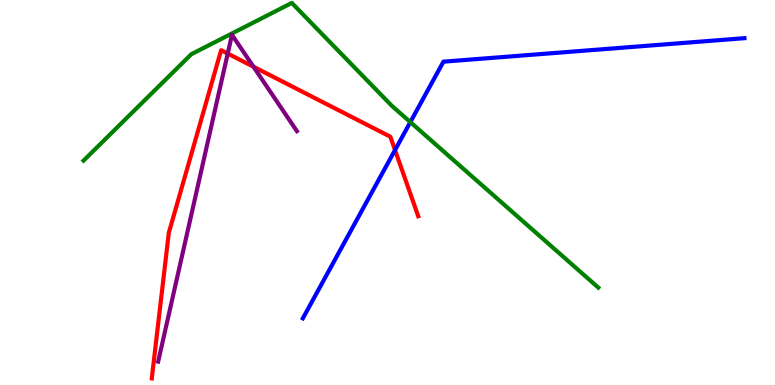[{'lines': ['blue', 'red'], 'intersections': [{'x': 5.1, 'y': 6.1}]}, {'lines': ['green', 'red'], 'intersections': []}, {'lines': ['purple', 'red'], 'intersections': [{'x': 2.94, 'y': 8.61}, {'x': 3.27, 'y': 8.27}]}, {'lines': ['blue', 'green'], 'intersections': [{'x': 5.29, 'y': 6.83}]}, {'lines': ['blue', 'purple'], 'intersections': []}, {'lines': ['green', 'purple'], 'intersections': []}]